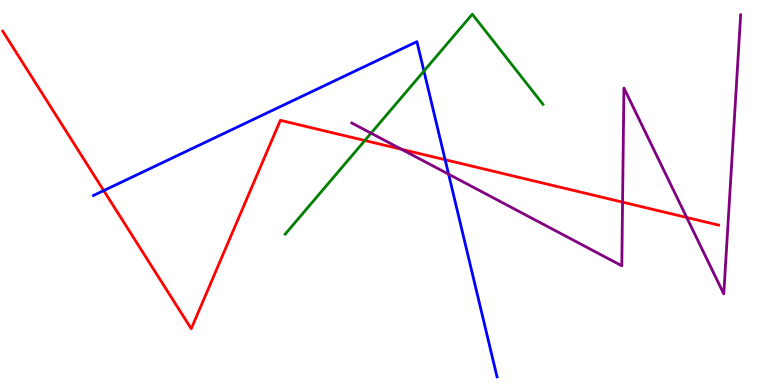[{'lines': ['blue', 'red'], 'intersections': [{'x': 1.34, 'y': 5.05}, {'x': 5.74, 'y': 5.85}]}, {'lines': ['green', 'red'], 'intersections': [{'x': 4.71, 'y': 6.35}]}, {'lines': ['purple', 'red'], 'intersections': [{'x': 5.18, 'y': 6.12}, {'x': 8.03, 'y': 4.75}, {'x': 8.86, 'y': 4.35}]}, {'lines': ['blue', 'green'], 'intersections': [{'x': 5.47, 'y': 8.15}]}, {'lines': ['blue', 'purple'], 'intersections': [{'x': 5.79, 'y': 5.48}]}, {'lines': ['green', 'purple'], 'intersections': [{'x': 4.79, 'y': 6.54}]}]